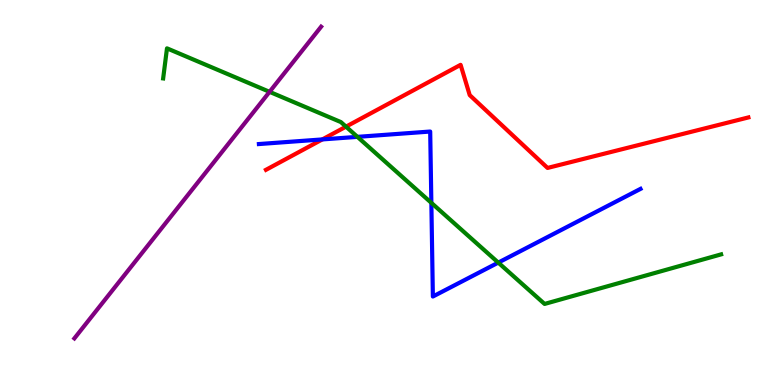[{'lines': ['blue', 'red'], 'intersections': [{'x': 4.16, 'y': 6.38}]}, {'lines': ['green', 'red'], 'intersections': [{'x': 4.46, 'y': 6.71}]}, {'lines': ['purple', 'red'], 'intersections': []}, {'lines': ['blue', 'green'], 'intersections': [{'x': 4.61, 'y': 6.45}, {'x': 5.57, 'y': 4.73}, {'x': 6.43, 'y': 3.18}]}, {'lines': ['blue', 'purple'], 'intersections': []}, {'lines': ['green', 'purple'], 'intersections': [{'x': 3.48, 'y': 7.61}]}]